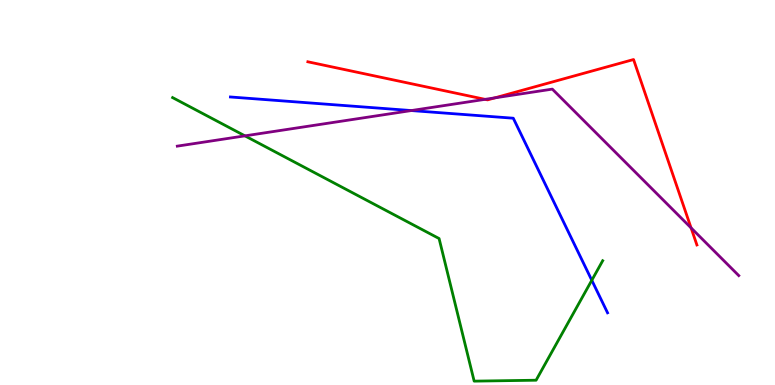[{'lines': ['blue', 'red'], 'intersections': []}, {'lines': ['green', 'red'], 'intersections': []}, {'lines': ['purple', 'red'], 'intersections': [{'x': 6.26, 'y': 7.42}, {'x': 6.39, 'y': 7.46}, {'x': 8.92, 'y': 4.08}]}, {'lines': ['blue', 'green'], 'intersections': [{'x': 7.64, 'y': 2.72}]}, {'lines': ['blue', 'purple'], 'intersections': [{'x': 5.31, 'y': 7.13}]}, {'lines': ['green', 'purple'], 'intersections': [{'x': 3.16, 'y': 6.47}]}]